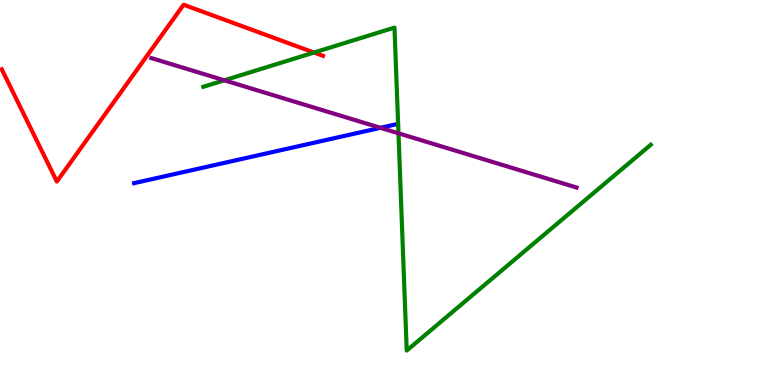[{'lines': ['blue', 'red'], 'intersections': []}, {'lines': ['green', 'red'], 'intersections': [{'x': 4.05, 'y': 8.64}]}, {'lines': ['purple', 'red'], 'intersections': []}, {'lines': ['blue', 'green'], 'intersections': []}, {'lines': ['blue', 'purple'], 'intersections': [{'x': 4.91, 'y': 6.68}]}, {'lines': ['green', 'purple'], 'intersections': [{'x': 2.89, 'y': 7.91}, {'x': 5.14, 'y': 6.54}]}]